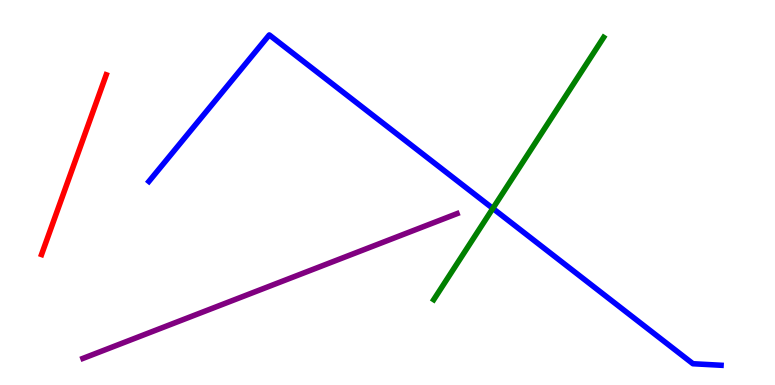[{'lines': ['blue', 'red'], 'intersections': []}, {'lines': ['green', 'red'], 'intersections': []}, {'lines': ['purple', 'red'], 'intersections': []}, {'lines': ['blue', 'green'], 'intersections': [{'x': 6.36, 'y': 4.59}]}, {'lines': ['blue', 'purple'], 'intersections': []}, {'lines': ['green', 'purple'], 'intersections': []}]